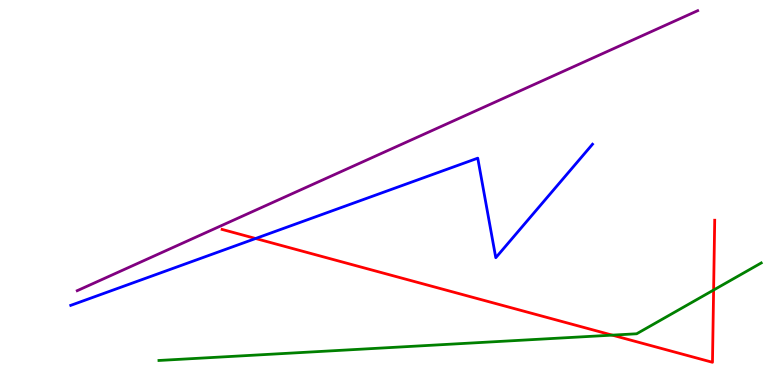[{'lines': ['blue', 'red'], 'intersections': [{'x': 3.3, 'y': 3.81}]}, {'lines': ['green', 'red'], 'intersections': [{'x': 7.9, 'y': 1.3}, {'x': 9.21, 'y': 2.47}]}, {'lines': ['purple', 'red'], 'intersections': []}, {'lines': ['blue', 'green'], 'intersections': []}, {'lines': ['blue', 'purple'], 'intersections': []}, {'lines': ['green', 'purple'], 'intersections': []}]